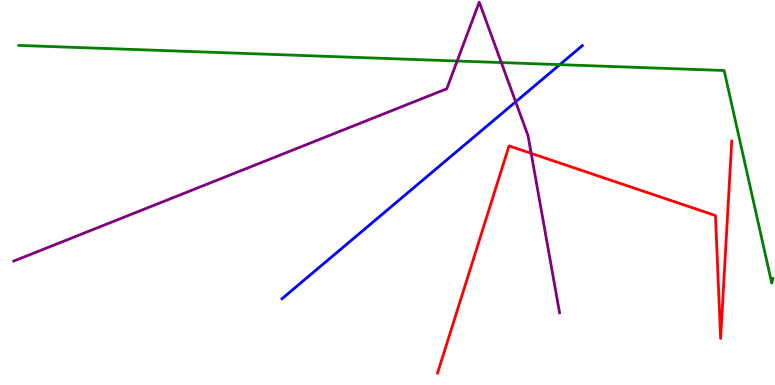[{'lines': ['blue', 'red'], 'intersections': []}, {'lines': ['green', 'red'], 'intersections': []}, {'lines': ['purple', 'red'], 'intersections': [{'x': 6.85, 'y': 6.02}]}, {'lines': ['blue', 'green'], 'intersections': [{'x': 7.22, 'y': 8.32}]}, {'lines': ['blue', 'purple'], 'intersections': [{'x': 6.65, 'y': 7.36}]}, {'lines': ['green', 'purple'], 'intersections': [{'x': 5.9, 'y': 8.42}, {'x': 6.47, 'y': 8.37}]}]